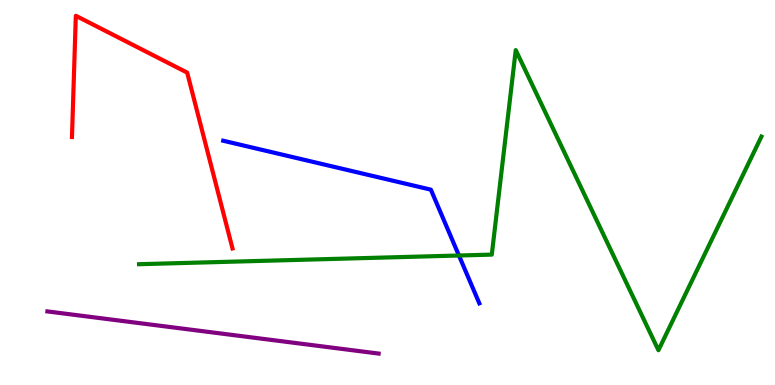[{'lines': ['blue', 'red'], 'intersections': []}, {'lines': ['green', 'red'], 'intersections': []}, {'lines': ['purple', 'red'], 'intersections': []}, {'lines': ['blue', 'green'], 'intersections': [{'x': 5.92, 'y': 3.36}]}, {'lines': ['blue', 'purple'], 'intersections': []}, {'lines': ['green', 'purple'], 'intersections': []}]